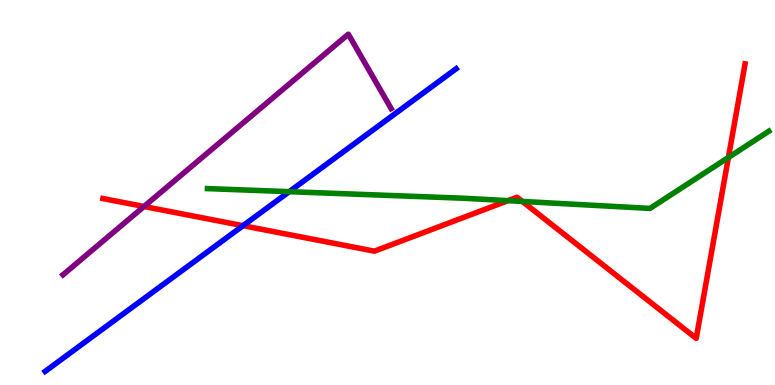[{'lines': ['blue', 'red'], 'intersections': [{'x': 3.14, 'y': 4.14}]}, {'lines': ['green', 'red'], 'intersections': [{'x': 6.55, 'y': 4.79}, {'x': 6.74, 'y': 4.77}, {'x': 9.4, 'y': 5.91}]}, {'lines': ['purple', 'red'], 'intersections': [{'x': 1.86, 'y': 4.64}]}, {'lines': ['blue', 'green'], 'intersections': [{'x': 3.73, 'y': 5.02}]}, {'lines': ['blue', 'purple'], 'intersections': []}, {'lines': ['green', 'purple'], 'intersections': []}]